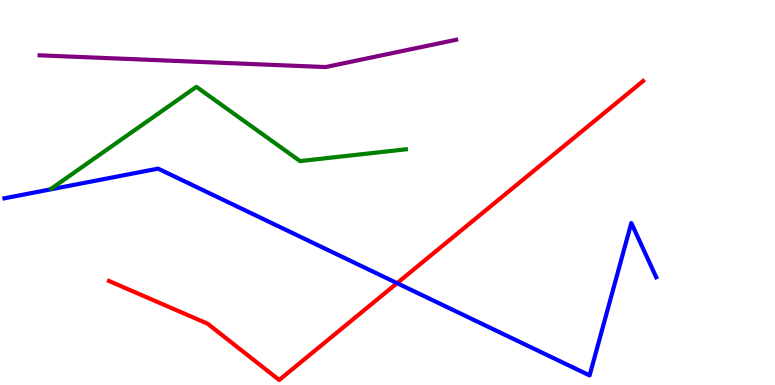[{'lines': ['blue', 'red'], 'intersections': [{'x': 5.12, 'y': 2.65}]}, {'lines': ['green', 'red'], 'intersections': []}, {'lines': ['purple', 'red'], 'intersections': []}, {'lines': ['blue', 'green'], 'intersections': []}, {'lines': ['blue', 'purple'], 'intersections': []}, {'lines': ['green', 'purple'], 'intersections': []}]